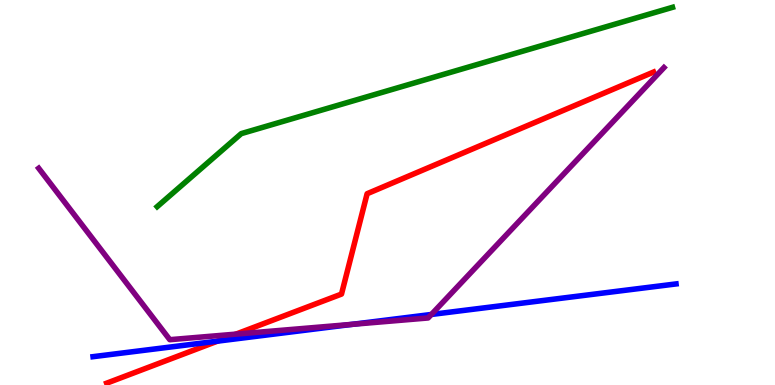[{'lines': ['blue', 'red'], 'intersections': [{'x': 2.81, 'y': 1.14}]}, {'lines': ['green', 'red'], 'intersections': []}, {'lines': ['purple', 'red'], 'intersections': [{'x': 3.04, 'y': 1.32}]}, {'lines': ['blue', 'green'], 'intersections': []}, {'lines': ['blue', 'purple'], 'intersections': [{'x': 4.54, 'y': 1.58}, {'x': 5.57, 'y': 1.83}]}, {'lines': ['green', 'purple'], 'intersections': []}]